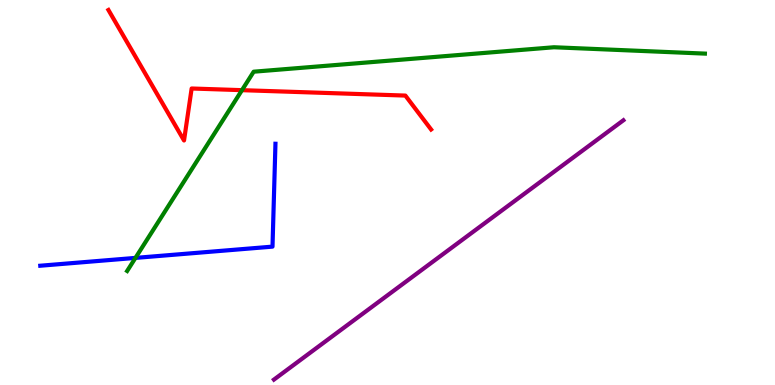[{'lines': ['blue', 'red'], 'intersections': []}, {'lines': ['green', 'red'], 'intersections': [{'x': 3.12, 'y': 7.66}]}, {'lines': ['purple', 'red'], 'intersections': []}, {'lines': ['blue', 'green'], 'intersections': [{'x': 1.75, 'y': 3.3}]}, {'lines': ['blue', 'purple'], 'intersections': []}, {'lines': ['green', 'purple'], 'intersections': []}]